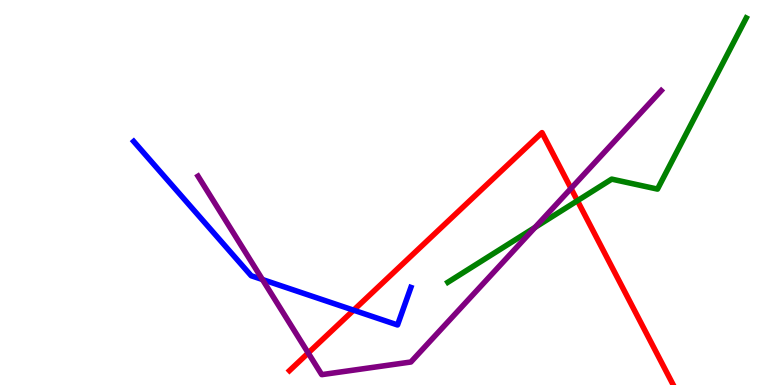[{'lines': ['blue', 'red'], 'intersections': [{'x': 4.56, 'y': 1.94}]}, {'lines': ['green', 'red'], 'intersections': [{'x': 7.45, 'y': 4.79}]}, {'lines': ['purple', 'red'], 'intersections': [{'x': 3.98, 'y': 0.832}, {'x': 7.37, 'y': 5.11}]}, {'lines': ['blue', 'green'], 'intersections': []}, {'lines': ['blue', 'purple'], 'intersections': [{'x': 3.39, 'y': 2.74}]}, {'lines': ['green', 'purple'], 'intersections': [{'x': 6.9, 'y': 4.09}]}]